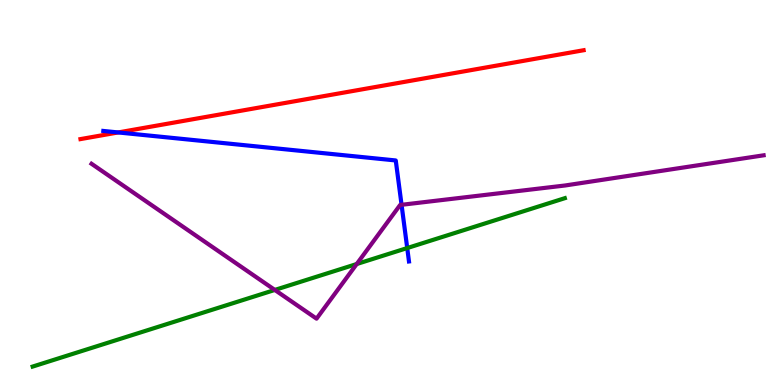[{'lines': ['blue', 'red'], 'intersections': [{'x': 1.52, 'y': 6.56}]}, {'lines': ['green', 'red'], 'intersections': []}, {'lines': ['purple', 'red'], 'intersections': []}, {'lines': ['blue', 'green'], 'intersections': [{'x': 5.25, 'y': 3.56}]}, {'lines': ['blue', 'purple'], 'intersections': [{'x': 5.18, 'y': 4.68}]}, {'lines': ['green', 'purple'], 'intersections': [{'x': 3.55, 'y': 2.47}, {'x': 4.6, 'y': 3.14}]}]